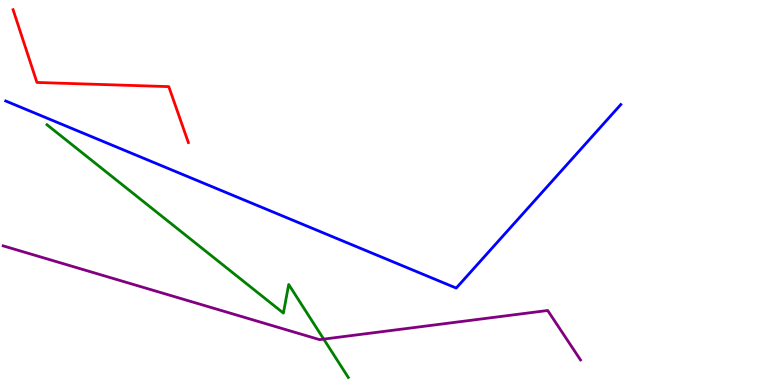[{'lines': ['blue', 'red'], 'intersections': []}, {'lines': ['green', 'red'], 'intersections': []}, {'lines': ['purple', 'red'], 'intersections': []}, {'lines': ['blue', 'green'], 'intersections': []}, {'lines': ['blue', 'purple'], 'intersections': []}, {'lines': ['green', 'purple'], 'intersections': [{'x': 4.18, 'y': 1.19}]}]